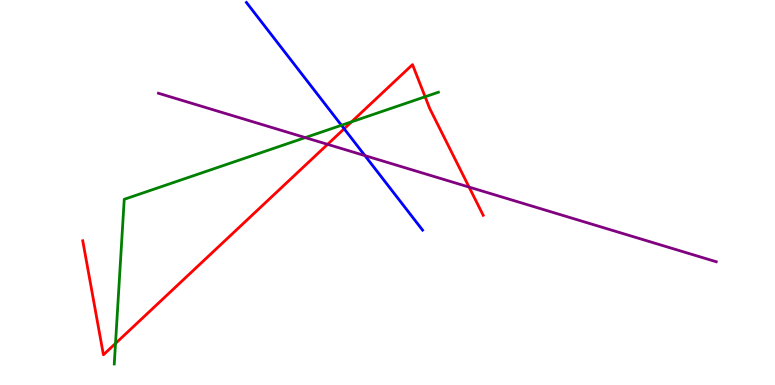[{'lines': ['blue', 'red'], 'intersections': [{'x': 4.44, 'y': 6.65}]}, {'lines': ['green', 'red'], 'intersections': [{'x': 1.49, 'y': 1.08}, {'x': 4.54, 'y': 6.84}, {'x': 5.49, 'y': 7.49}]}, {'lines': ['purple', 'red'], 'intersections': [{'x': 4.23, 'y': 6.25}, {'x': 6.05, 'y': 5.14}]}, {'lines': ['blue', 'green'], 'intersections': [{'x': 4.41, 'y': 6.75}]}, {'lines': ['blue', 'purple'], 'intersections': [{'x': 4.71, 'y': 5.96}]}, {'lines': ['green', 'purple'], 'intersections': [{'x': 3.94, 'y': 6.43}]}]